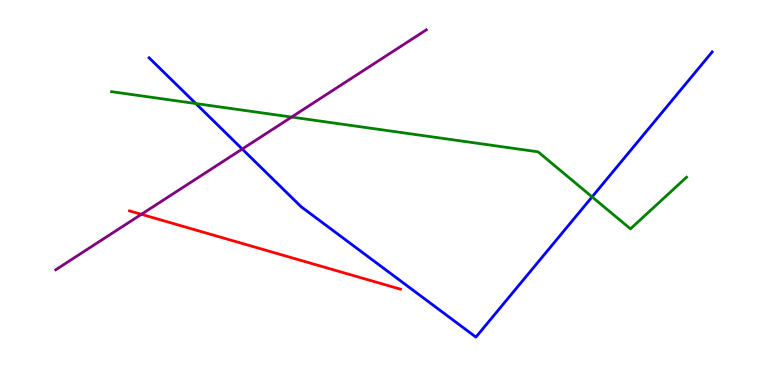[{'lines': ['blue', 'red'], 'intersections': []}, {'lines': ['green', 'red'], 'intersections': []}, {'lines': ['purple', 'red'], 'intersections': [{'x': 1.82, 'y': 4.43}]}, {'lines': ['blue', 'green'], 'intersections': [{'x': 2.53, 'y': 7.31}, {'x': 7.64, 'y': 4.89}]}, {'lines': ['blue', 'purple'], 'intersections': [{'x': 3.13, 'y': 6.13}]}, {'lines': ['green', 'purple'], 'intersections': [{'x': 3.76, 'y': 6.96}]}]